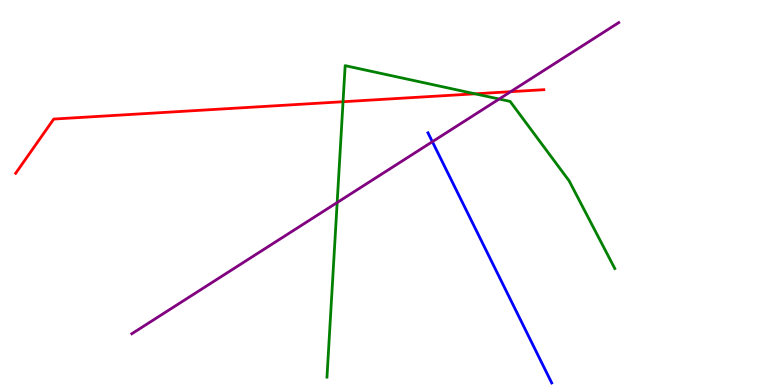[{'lines': ['blue', 'red'], 'intersections': []}, {'lines': ['green', 'red'], 'intersections': [{'x': 4.43, 'y': 7.36}, {'x': 6.13, 'y': 7.56}]}, {'lines': ['purple', 'red'], 'intersections': [{'x': 6.59, 'y': 7.62}]}, {'lines': ['blue', 'green'], 'intersections': []}, {'lines': ['blue', 'purple'], 'intersections': [{'x': 5.58, 'y': 6.32}]}, {'lines': ['green', 'purple'], 'intersections': [{'x': 4.35, 'y': 4.74}, {'x': 6.44, 'y': 7.43}]}]